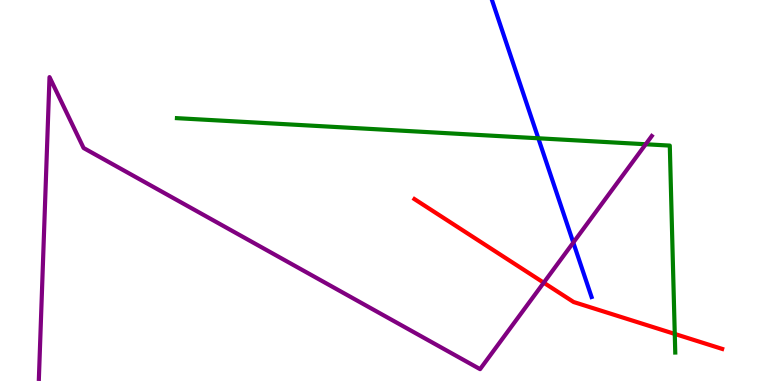[{'lines': ['blue', 'red'], 'intersections': []}, {'lines': ['green', 'red'], 'intersections': [{'x': 8.71, 'y': 1.33}]}, {'lines': ['purple', 'red'], 'intersections': [{'x': 7.02, 'y': 2.66}]}, {'lines': ['blue', 'green'], 'intersections': [{'x': 6.95, 'y': 6.41}]}, {'lines': ['blue', 'purple'], 'intersections': [{'x': 7.4, 'y': 3.7}]}, {'lines': ['green', 'purple'], 'intersections': [{'x': 8.33, 'y': 6.25}]}]